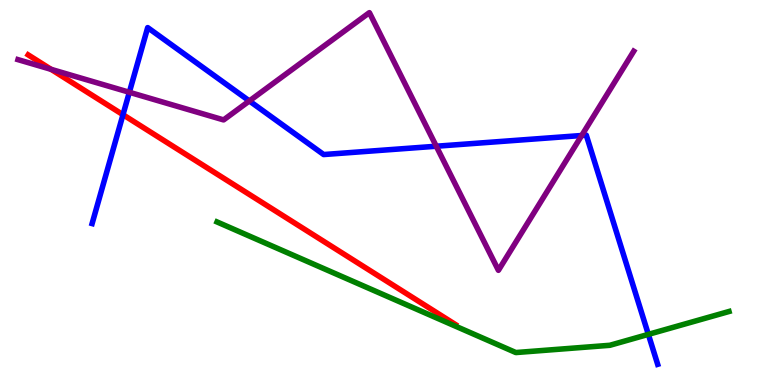[{'lines': ['blue', 'red'], 'intersections': [{'x': 1.59, 'y': 7.02}]}, {'lines': ['green', 'red'], 'intersections': []}, {'lines': ['purple', 'red'], 'intersections': [{'x': 0.659, 'y': 8.2}]}, {'lines': ['blue', 'green'], 'intersections': [{'x': 8.37, 'y': 1.31}]}, {'lines': ['blue', 'purple'], 'intersections': [{'x': 1.67, 'y': 7.6}, {'x': 3.22, 'y': 7.38}, {'x': 5.63, 'y': 6.2}, {'x': 7.51, 'y': 6.48}]}, {'lines': ['green', 'purple'], 'intersections': []}]